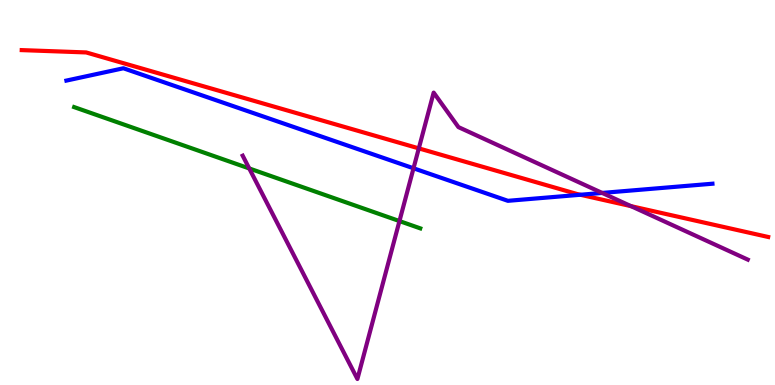[{'lines': ['blue', 'red'], 'intersections': [{'x': 7.49, 'y': 4.94}]}, {'lines': ['green', 'red'], 'intersections': []}, {'lines': ['purple', 'red'], 'intersections': [{'x': 5.4, 'y': 6.15}, {'x': 8.14, 'y': 4.65}]}, {'lines': ['blue', 'green'], 'intersections': []}, {'lines': ['blue', 'purple'], 'intersections': [{'x': 5.34, 'y': 5.63}, {'x': 7.77, 'y': 4.99}]}, {'lines': ['green', 'purple'], 'intersections': [{'x': 3.22, 'y': 5.62}, {'x': 5.15, 'y': 4.26}]}]